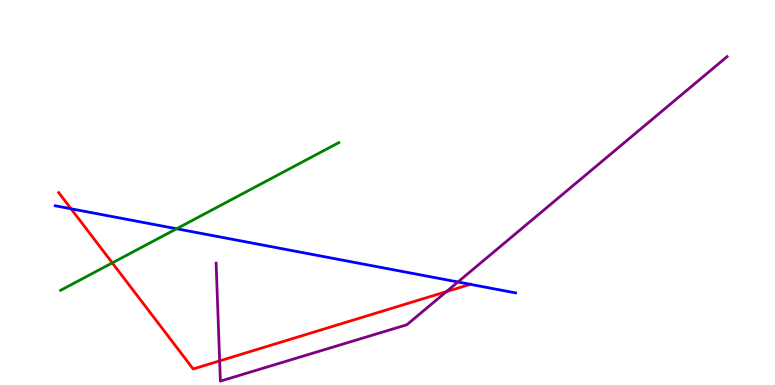[{'lines': ['blue', 'red'], 'intersections': [{'x': 0.917, 'y': 4.58}, {'x': 6.07, 'y': 2.61}]}, {'lines': ['green', 'red'], 'intersections': [{'x': 1.45, 'y': 3.17}]}, {'lines': ['purple', 'red'], 'intersections': [{'x': 2.83, 'y': 0.626}, {'x': 5.76, 'y': 2.43}]}, {'lines': ['blue', 'green'], 'intersections': [{'x': 2.28, 'y': 4.06}]}, {'lines': ['blue', 'purple'], 'intersections': [{'x': 5.91, 'y': 2.68}]}, {'lines': ['green', 'purple'], 'intersections': []}]